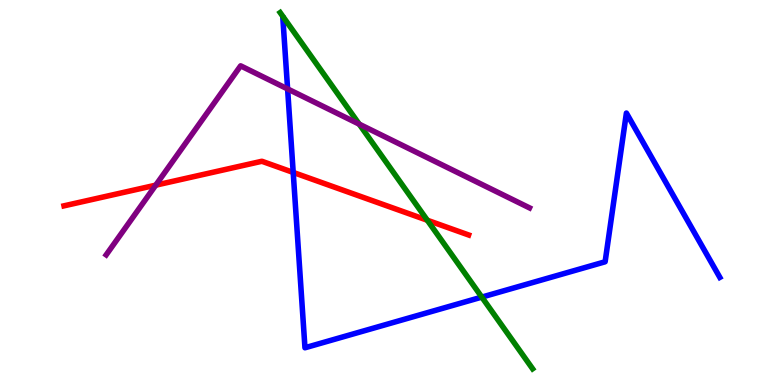[{'lines': ['blue', 'red'], 'intersections': [{'x': 3.78, 'y': 5.52}]}, {'lines': ['green', 'red'], 'intersections': [{'x': 5.51, 'y': 4.28}]}, {'lines': ['purple', 'red'], 'intersections': [{'x': 2.01, 'y': 5.19}]}, {'lines': ['blue', 'green'], 'intersections': [{'x': 6.22, 'y': 2.28}]}, {'lines': ['blue', 'purple'], 'intersections': [{'x': 3.71, 'y': 7.69}]}, {'lines': ['green', 'purple'], 'intersections': [{'x': 4.63, 'y': 6.78}]}]